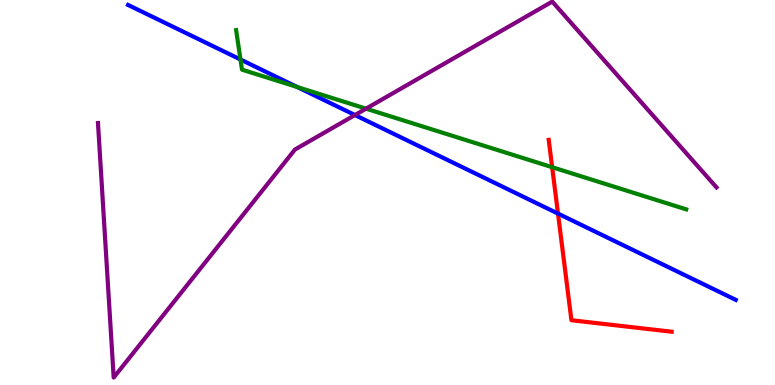[{'lines': ['blue', 'red'], 'intersections': [{'x': 7.2, 'y': 4.45}]}, {'lines': ['green', 'red'], 'intersections': [{'x': 7.12, 'y': 5.66}]}, {'lines': ['purple', 'red'], 'intersections': []}, {'lines': ['blue', 'green'], 'intersections': [{'x': 3.1, 'y': 8.45}, {'x': 3.83, 'y': 7.74}]}, {'lines': ['blue', 'purple'], 'intersections': [{'x': 4.58, 'y': 7.01}]}, {'lines': ['green', 'purple'], 'intersections': [{'x': 4.72, 'y': 7.18}]}]